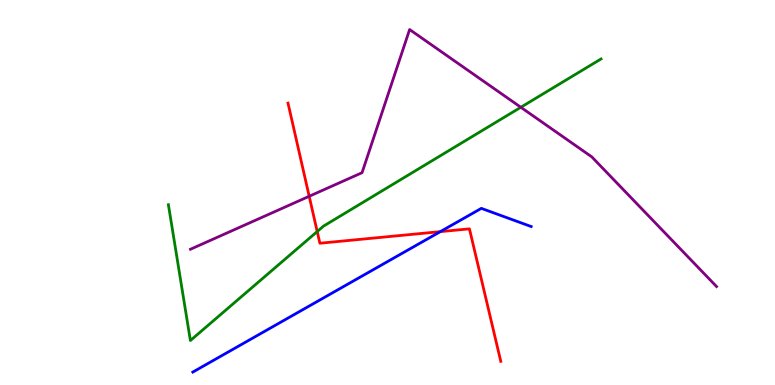[{'lines': ['blue', 'red'], 'intersections': [{'x': 5.68, 'y': 3.98}]}, {'lines': ['green', 'red'], 'intersections': [{'x': 4.09, 'y': 3.99}]}, {'lines': ['purple', 'red'], 'intersections': [{'x': 3.99, 'y': 4.9}]}, {'lines': ['blue', 'green'], 'intersections': []}, {'lines': ['blue', 'purple'], 'intersections': []}, {'lines': ['green', 'purple'], 'intersections': [{'x': 6.72, 'y': 7.21}]}]